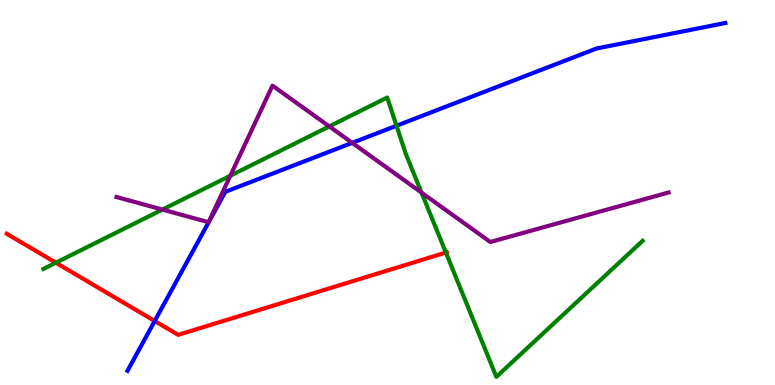[{'lines': ['blue', 'red'], 'intersections': [{'x': 2.0, 'y': 1.66}]}, {'lines': ['green', 'red'], 'intersections': [{'x': 0.721, 'y': 3.18}, {'x': 5.75, 'y': 3.44}]}, {'lines': ['purple', 'red'], 'intersections': []}, {'lines': ['blue', 'green'], 'intersections': [{'x': 5.12, 'y': 6.73}]}, {'lines': ['blue', 'purple'], 'intersections': [{'x': 4.54, 'y': 6.29}]}, {'lines': ['green', 'purple'], 'intersections': [{'x': 2.1, 'y': 4.56}, {'x': 2.97, 'y': 5.44}, {'x': 4.25, 'y': 6.72}, {'x': 5.44, 'y': 5.0}]}]